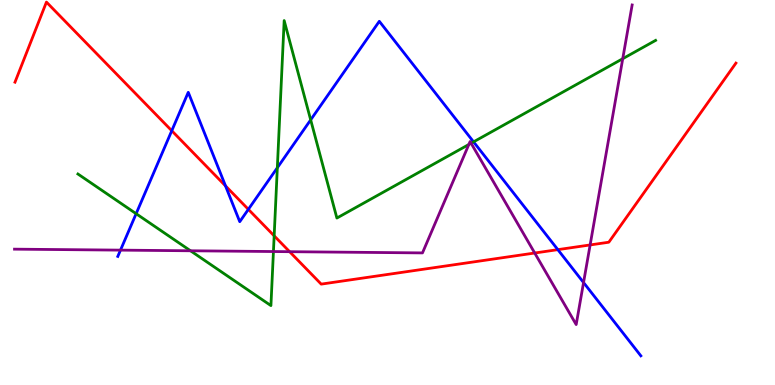[{'lines': ['blue', 'red'], 'intersections': [{'x': 2.22, 'y': 6.6}, {'x': 2.91, 'y': 5.17}, {'x': 3.2, 'y': 4.56}, {'x': 7.2, 'y': 3.52}]}, {'lines': ['green', 'red'], 'intersections': [{'x': 3.54, 'y': 3.87}]}, {'lines': ['purple', 'red'], 'intersections': [{'x': 3.74, 'y': 3.46}, {'x': 6.9, 'y': 3.43}, {'x': 7.61, 'y': 3.64}]}, {'lines': ['blue', 'green'], 'intersections': [{'x': 1.76, 'y': 4.45}, {'x': 3.58, 'y': 5.64}, {'x': 4.01, 'y': 6.89}, {'x': 6.11, 'y': 6.32}]}, {'lines': ['blue', 'purple'], 'intersections': [{'x': 1.55, 'y': 3.5}, {'x': 7.53, 'y': 2.66}]}, {'lines': ['green', 'purple'], 'intersections': [{'x': 2.46, 'y': 3.49}, {'x': 3.53, 'y': 3.47}, {'x': 6.05, 'y': 6.25}, {'x': 6.08, 'y': 6.28}, {'x': 8.04, 'y': 8.48}]}]